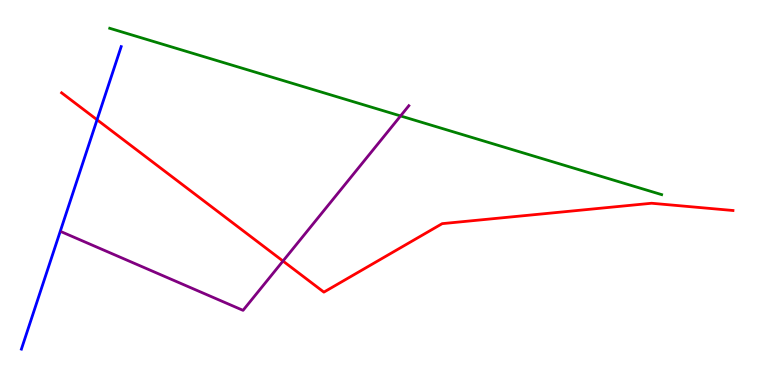[{'lines': ['blue', 'red'], 'intersections': [{'x': 1.25, 'y': 6.89}]}, {'lines': ['green', 'red'], 'intersections': []}, {'lines': ['purple', 'red'], 'intersections': [{'x': 3.65, 'y': 3.22}]}, {'lines': ['blue', 'green'], 'intersections': []}, {'lines': ['blue', 'purple'], 'intersections': []}, {'lines': ['green', 'purple'], 'intersections': [{'x': 5.17, 'y': 6.99}]}]